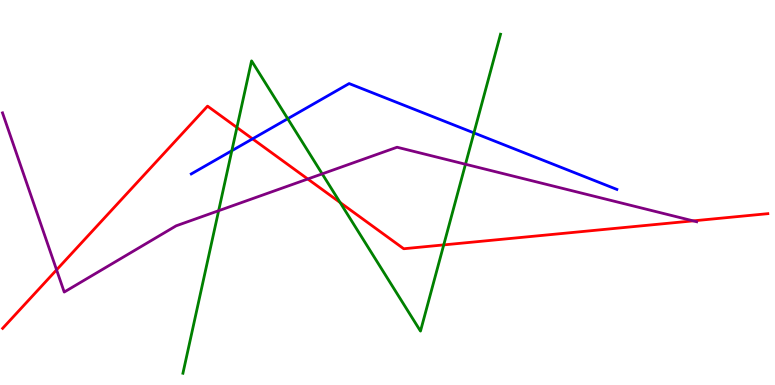[{'lines': ['blue', 'red'], 'intersections': [{'x': 3.26, 'y': 6.39}]}, {'lines': ['green', 'red'], 'intersections': [{'x': 3.06, 'y': 6.69}, {'x': 4.39, 'y': 4.74}, {'x': 5.73, 'y': 3.64}]}, {'lines': ['purple', 'red'], 'intersections': [{'x': 0.73, 'y': 2.99}, {'x': 3.97, 'y': 5.35}, {'x': 8.94, 'y': 4.26}]}, {'lines': ['blue', 'green'], 'intersections': [{'x': 2.99, 'y': 6.09}, {'x': 3.71, 'y': 6.92}, {'x': 6.12, 'y': 6.55}]}, {'lines': ['blue', 'purple'], 'intersections': []}, {'lines': ['green', 'purple'], 'intersections': [{'x': 2.82, 'y': 4.53}, {'x': 4.16, 'y': 5.48}, {'x': 6.01, 'y': 5.73}]}]